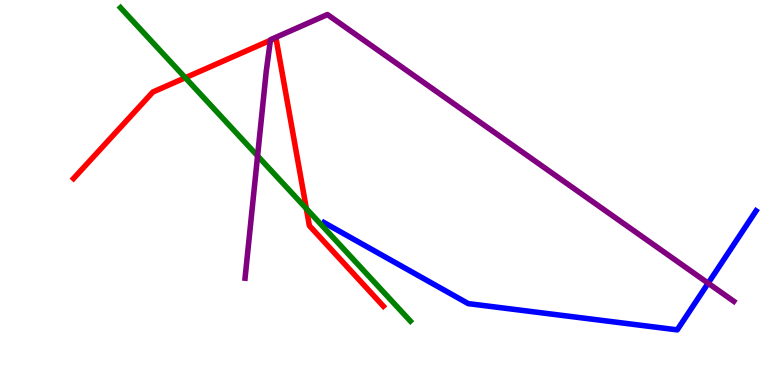[{'lines': ['blue', 'red'], 'intersections': []}, {'lines': ['green', 'red'], 'intersections': [{'x': 2.39, 'y': 7.98}, {'x': 3.95, 'y': 4.58}]}, {'lines': ['purple', 'red'], 'intersections': [{'x': 3.49, 'y': 8.95}]}, {'lines': ['blue', 'green'], 'intersections': []}, {'lines': ['blue', 'purple'], 'intersections': [{'x': 9.14, 'y': 2.64}]}, {'lines': ['green', 'purple'], 'intersections': [{'x': 3.32, 'y': 5.95}]}]